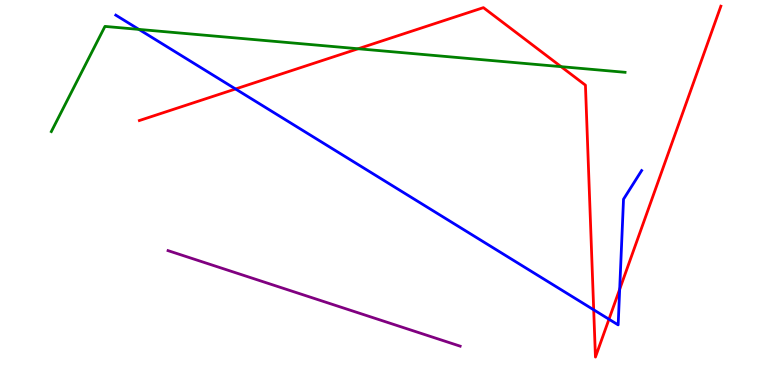[{'lines': ['blue', 'red'], 'intersections': [{'x': 3.04, 'y': 7.69}, {'x': 7.66, 'y': 1.95}, {'x': 7.86, 'y': 1.71}, {'x': 8.0, 'y': 2.49}]}, {'lines': ['green', 'red'], 'intersections': [{'x': 4.62, 'y': 8.73}, {'x': 7.24, 'y': 8.27}]}, {'lines': ['purple', 'red'], 'intersections': []}, {'lines': ['blue', 'green'], 'intersections': [{'x': 1.79, 'y': 9.24}]}, {'lines': ['blue', 'purple'], 'intersections': []}, {'lines': ['green', 'purple'], 'intersections': []}]